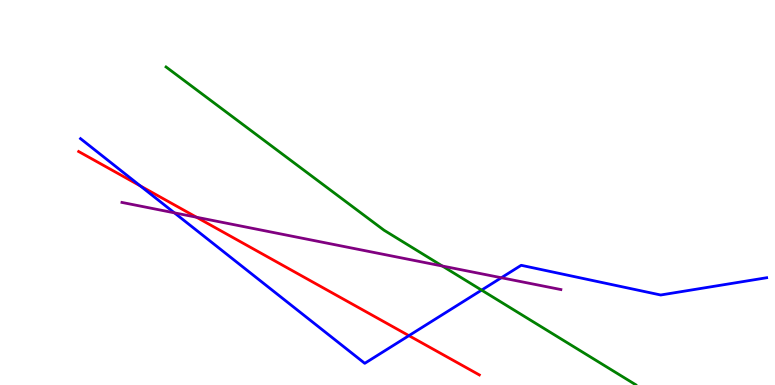[{'lines': ['blue', 'red'], 'intersections': [{'x': 1.81, 'y': 5.17}, {'x': 5.28, 'y': 1.28}]}, {'lines': ['green', 'red'], 'intersections': []}, {'lines': ['purple', 'red'], 'intersections': [{'x': 2.54, 'y': 4.36}]}, {'lines': ['blue', 'green'], 'intersections': [{'x': 6.21, 'y': 2.46}]}, {'lines': ['blue', 'purple'], 'intersections': [{'x': 2.25, 'y': 4.47}, {'x': 6.47, 'y': 2.79}]}, {'lines': ['green', 'purple'], 'intersections': [{'x': 5.71, 'y': 3.09}]}]